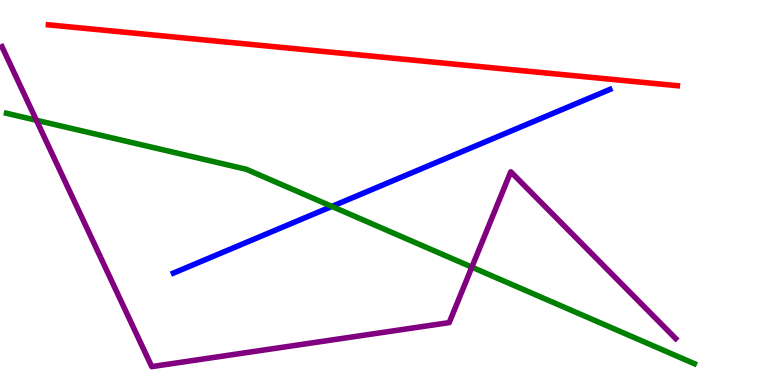[{'lines': ['blue', 'red'], 'intersections': []}, {'lines': ['green', 'red'], 'intersections': []}, {'lines': ['purple', 'red'], 'intersections': []}, {'lines': ['blue', 'green'], 'intersections': [{'x': 4.28, 'y': 4.64}]}, {'lines': ['blue', 'purple'], 'intersections': []}, {'lines': ['green', 'purple'], 'intersections': [{'x': 0.47, 'y': 6.88}, {'x': 6.09, 'y': 3.06}]}]